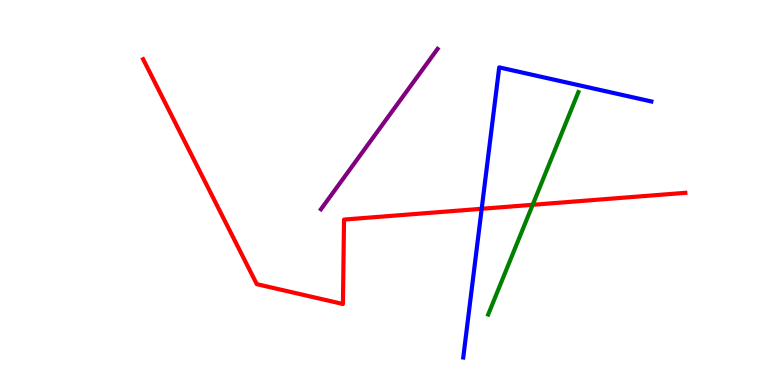[{'lines': ['blue', 'red'], 'intersections': [{'x': 6.22, 'y': 4.58}]}, {'lines': ['green', 'red'], 'intersections': [{'x': 6.87, 'y': 4.68}]}, {'lines': ['purple', 'red'], 'intersections': []}, {'lines': ['blue', 'green'], 'intersections': []}, {'lines': ['blue', 'purple'], 'intersections': []}, {'lines': ['green', 'purple'], 'intersections': []}]